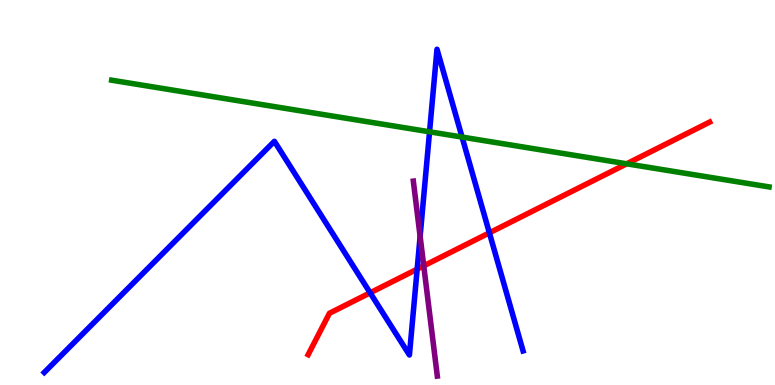[{'lines': ['blue', 'red'], 'intersections': [{'x': 4.78, 'y': 2.39}, {'x': 5.38, 'y': 3.01}, {'x': 6.31, 'y': 3.95}]}, {'lines': ['green', 'red'], 'intersections': [{'x': 8.09, 'y': 5.75}]}, {'lines': ['purple', 'red'], 'intersections': [{'x': 5.47, 'y': 3.1}]}, {'lines': ['blue', 'green'], 'intersections': [{'x': 5.54, 'y': 6.58}, {'x': 5.96, 'y': 6.44}]}, {'lines': ['blue', 'purple'], 'intersections': [{'x': 5.42, 'y': 3.86}]}, {'lines': ['green', 'purple'], 'intersections': []}]